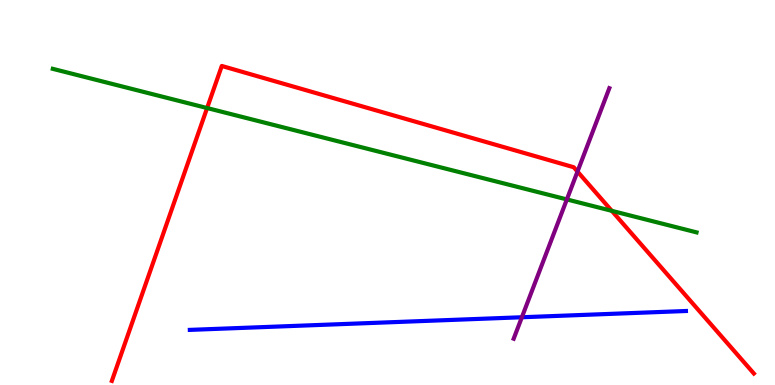[{'lines': ['blue', 'red'], 'intersections': []}, {'lines': ['green', 'red'], 'intersections': [{'x': 2.67, 'y': 7.19}, {'x': 7.89, 'y': 4.52}]}, {'lines': ['purple', 'red'], 'intersections': [{'x': 7.45, 'y': 5.54}]}, {'lines': ['blue', 'green'], 'intersections': []}, {'lines': ['blue', 'purple'], 'intersections': [{'x': 6.73, 'y': 1.76}]}, {'lines': ['green', 'purple'], 'intersections': [{'x': 7.31, 'y': 4.82}]}]